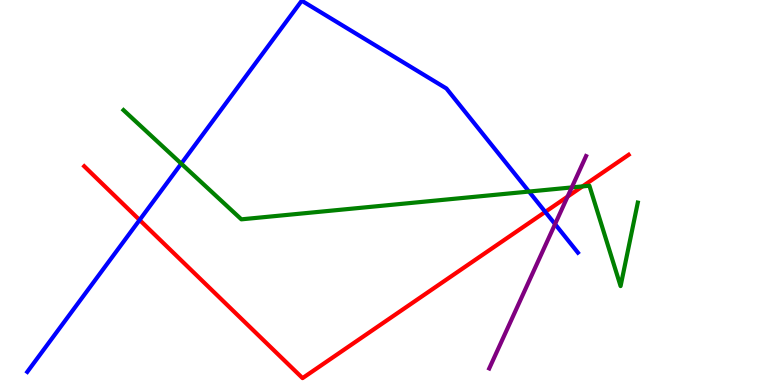[{'lines': ['blue', 'red'], 'intersections': [{'x': 1.8, 'y': 4.29}, {'x': 7.04, 'y': 4.5}]}, {'lines': ['green', 'red'], 'intersections': [{'x': 7.52, 'y': 5.16}]}, {'lines': ['purple', 'red'], 'intersections': [{'x': 7.32, 'y': 4.89}]}, {'lines': ['blue', 'green'], 'intersections': [{'x': 2.34, 'y': 5.75}, {'x': 6.83, 'y': 5.02}]}, {'lines': ['blue', 'purple'], 'intersections': [{'x': 7.16, 'y': 4.18}]}, {'lines': ['green', 'purple'], 'intersections': [{'x': 7.38, 'y': 5.13}]}]